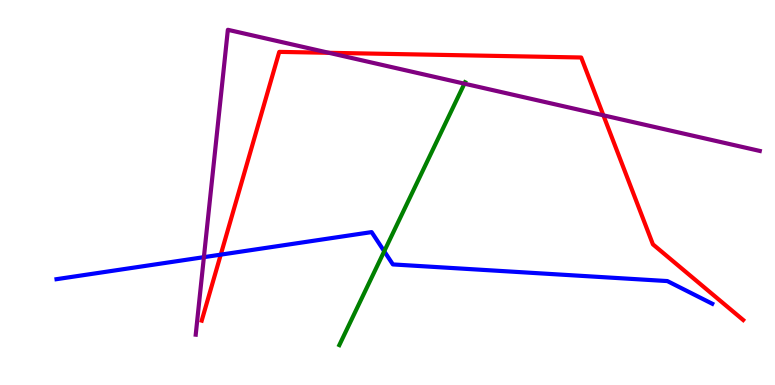[{'lines': ['blue', 'red'], 'intersections': [{'x': 2.85, 'y': 3.39}]}, {'lines': ['green', 'red'], 'intersections': []}, {'lines': ['purple', 'red'], 'intersections': [{'x': 4.24, 'y': 8.63}, {'x': 7.79, 'y': 7.0}]}, {'lines': ['blue', 'green'], 'intersections': [{'x': 4.96, 'y': 3.47}]}, {'lines': ['blue', 'purple'], 'intersections': [{'x': 2.63, 'y': 3.32}]}, {'lines': ['green', 'purple'], 'intersections': [{'x': 5.99, 'y': 7.83}]}]